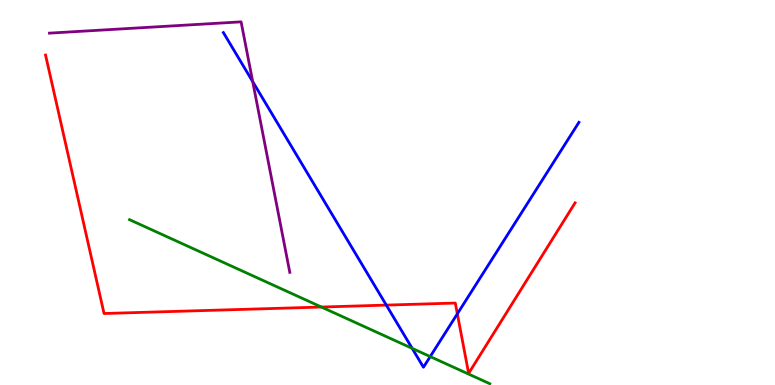[{'lines': ['blue', 'red'], 'intersections': [{'x': 4.98, 'y': 2.08}, {'x': 5.9, 'y': 1.85}]}, {'lines': ['green', 'red'], 'intersections': [{'x': 4.15, 'y': 2.02}]}, {'lines': ['purple', 'red'], 'intersections': []}, {'lines': ['blue', 'green'], 'intersections': [{'x': 5.32, 'y': 0.951}, {'x': 5.55, 'y': 0.738}]}, {'lines': ['blue', 'purple'], 'intersections': [{'x': 3.26, 'y': 7.88}]}, {'lines': ['green', 'purple'], 'intersections': []}]